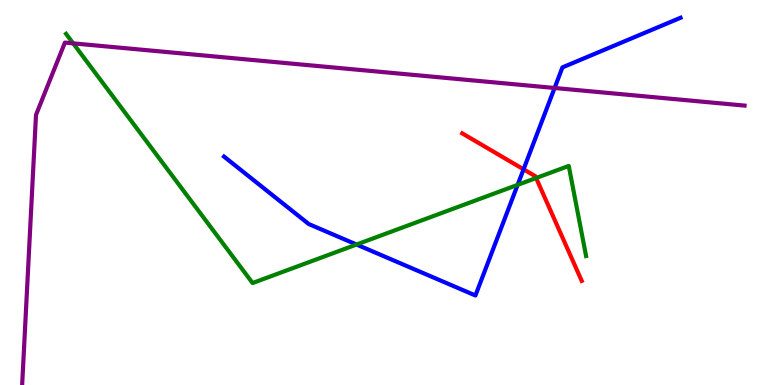[{'lines': ['blue', 'red'], 'intersections': [{'x': 6.76, 'y': 5.6}]}, {'lines': ['green', 'red'], 'intersections': [{'x': 6.92, 'y': 5.38}]}, {'lines': ['purple', 'red'], 'intersections': []}, {'lines': ['blue', 'green'], 'intersections': [{'x': 4.6, 'y': 3.65}, {'x': 6.68, 'y': 5.2}]}, {'lines': ['blue', 'purple'], 'intersections': [{'x': 7.16, 'y': 7.71}]}, {'lines': ['green', 'purple'], 'intersections': [{'x': 0.944, 'y': 8.87}]}]